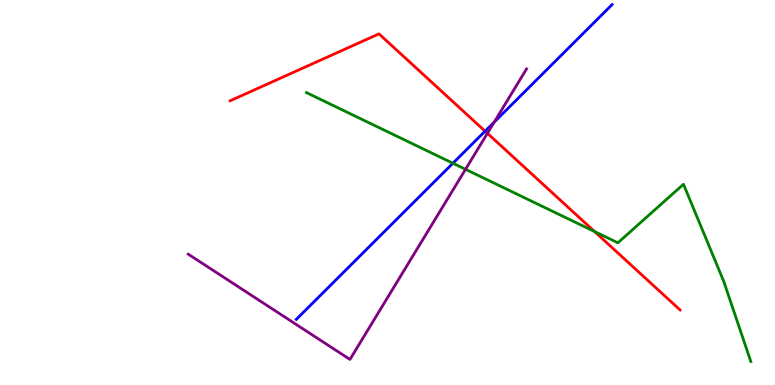[{'lines': ['blue', 'red'], 'intersections': [{'x': 6.26, 'y': 6.59}]}, {'lines': ['green', 'red'], 'intersections': [{'x': 7.67, 'y': 3.99}]}, {'lines': ['purple', 'red'], 'intersections': [{'x': 6.29, 'y': 6.54}]}, {'lines': ['blue', 'green'], 'intersections': [{'x': 5.84, 'y': 5.76}]}, {'lines': ['blue', 'purple'], 'intersections': [{'x': 6.38, 'y': 6.83}]}, {'lines': ['green', 'purple'], 'intersections': [{'x': 6.01, 'y': 5.6}]}]